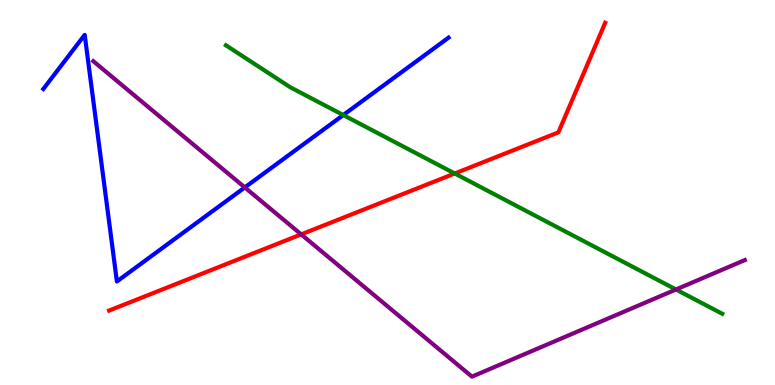[{'lines': ['blue', 'red'], 'intersections': []}, {'lines': ['green', 'red'], 'intersections': [{'x': 5.87, 'y': 5.49}]}, {'lines': ['purple', 'red'], 'intersections': [{'x': 3.89, 'y': 3.91}]}, {'lines': ['blue', 'green'], 'intersections': [{'x': 4.43, 'y': 7.01}]}, {'lines': ['blue', 'purple'], 'intersections': [{'x': 3.16, 'y': 5.13}]}, {'lines': ['green', 'purple'], 'intersections': [{'x': 8.72, 'y': 2.48}]}]